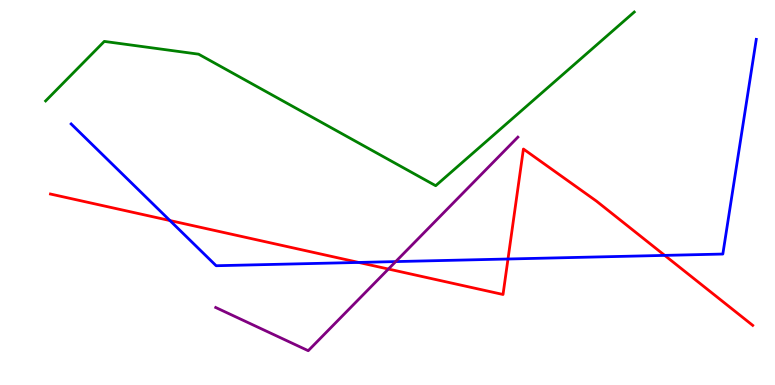[{'lines': ['blue', 'red'], 'intersections': [{'x': 2.19, 'y': 4.27}, {'x': 4.63, 'y': 3.18}, {'x': 6.55, 'y': 3.27}, {'x': 8.58, 'y': 3.37}]}, {'lines': ['green', 'red'], 'intersections': []}, {'lines': ['purple', 'red'], 'intersections': [{'x': 5.01, 'y': 3.01}]}, {'lines': ['blue', 'green'], 'intersections': []}, {'lines': ['blue', 'purple'], 'intersections': [{'x': 5.11, 'y': 3.21}]}, {'lines': ['green', 'purple'], 'intersections': []}]